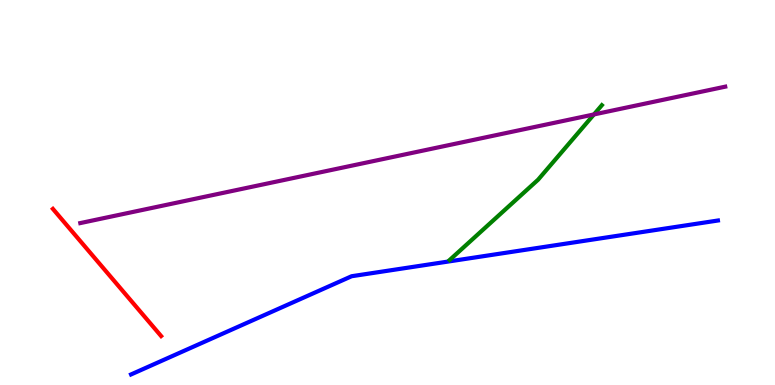[{'lines': ['blue', 'red'], 'intersections': []}, {'lines': ['green', 'red'], 'intersections': []}, {'lines': ['purple', 'red'], 'intersections': []}, {'lines': ['blue', 'green'], 'intersections': []}, {'lines': ['blue', 'purple'], 'intersections': []}, {'lines': ['green', 'purple'], 'intersections': [{'x': 7.66, 'y': 7.03}]}]